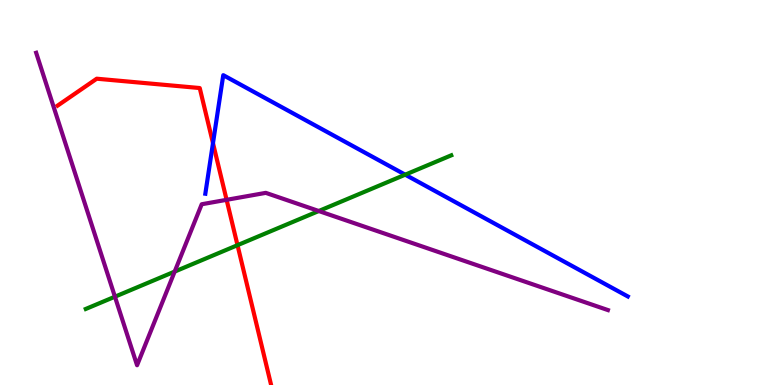[{'lines': ['blue', 'red'], 'intersections': [{'x': 2.75, 'y': 6.28}]}, {'lines': ['green', 'red'], 'intersections': [{'x': 3.06, 'y': 3.63}]}, {'lines': ['purple', 'red'], 'intersections': [{'x': 2.92, 'y': 4.81}]}, {'lines': ['blue', 'green'], 'intersections': [{'x': 5.23, 'y': 5.46}]}, {'lines': ['blue', 'purple'], 'intersections': []}, {'lines': ['green', 'purple'], 'intersections': [{'x': 1.48, 'y': 2.29}, {'x': 2.25, 'y': 2.95}, {'x': 4.11, 'y': 4.52}]}]